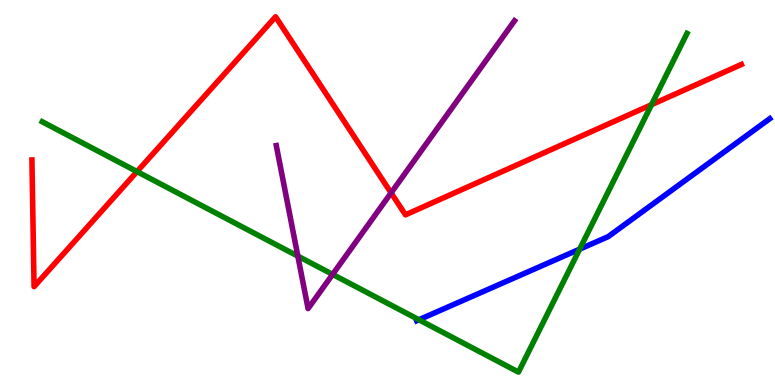[{'lines': ['blue', 'red'], 'intersections': []}, {'lines': ['green', 'red'], 'intersections': [{'x': 1.77, 'y': 5.54}, {'x': 8.41, 'y': 7.28}]}, {'lines': ['purple', 'red'], 'intersections': [{'x': 5.05, 'y': 4.99}]}, {'lines': ['blue', 'green'], 'intersections': [{'x': 5.41, 'y': 1.69}, {'x': 7.48, 'y': 3.53}]}, {'lines': ['blue', 'purple'], 'intersections': []}, {'lines': ['green', 'purple'], 'intersections': [{'x': 3.84, 'y': 3.35}, {'x': 4.29, 'y': 2.87}]}]